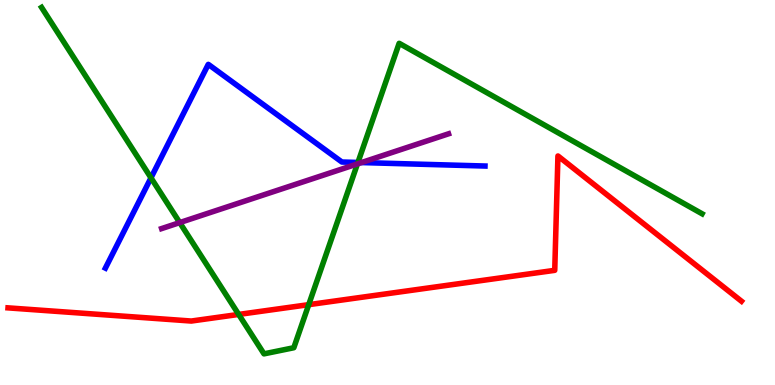[{'lines': ['blue', 'red'], 'intersections': []}, {'lines': ['green', 'red'], 'intersections': [{'x': 3.08, 'y': 1.83}, {'x': 3.98, 'y': 2.09}]}, {'lines': ['purple', 'red'], 'intersections': []}, {'lines': ['blue', 'green'], 'intersections': [{'x': 1.95, 'y': 5.38}, {'x': 4.62, 'y': 5.78}]}, {'lines': ['blue', 'purple'], 'intersections': [{'x': 4.66, 'y': 5.78}]}, {'lines': ['green', 'purple'], 'intersections': [{'x': 2.32, 'y': 4.22}, {'x': 4.61, 'y': 5.74}]}]